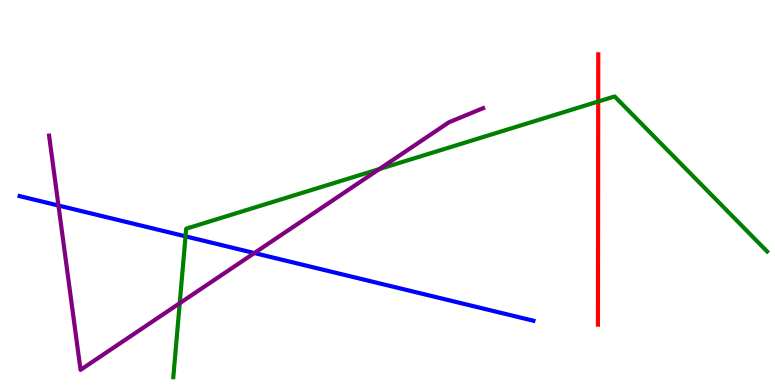[{'lines': ['blue', 'red'], 'intersections': []}, {'lines': ['green', 'red'], 'intersections': [{'x': 7.72, 'y': 7.36}]}, {'lines': ['purple', 'red'], 'intersections': []}, {'lines': ['blue', 'green'], 'intersections': [{'x': 2.39, 'y': 3.86}]}, {'lines': ['blue', 'purple'], 'intersections': [{'x': 0.754, 'y': 4.66}, {'x': 3.28, 'y': 3.43}]}, {'lines': ['green', 'purple'], 'intersections': [{'x': 2.32, 'y': 2.12}, {'x': 4.89, 'y': 5.61}]}]